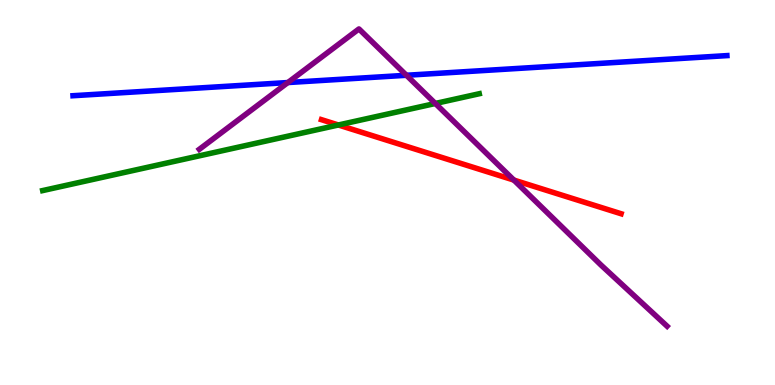[{'lines': ['blue', 'red'], 'intersections': []}, {'lines': ['green', 'red'], 'intersections': [{'x': 4.37, 'y': 6.75}]}, {'lines': ['purple', 'red'], 'intersections': [{'x': 6.63, 'y': 5.32}]}, {'lines': ['blue', 'green'], 'intersections': []}, {'lines': ['blue', 'purple'], 'intersections': [{'x': 3.71, 'y': 7.86}, {'x': 5.24, 'y': 8.04}]}, {'lines': ['green', 'purple'], 'intersections': [{'x': 5.62, 'y': 7.31}]}]